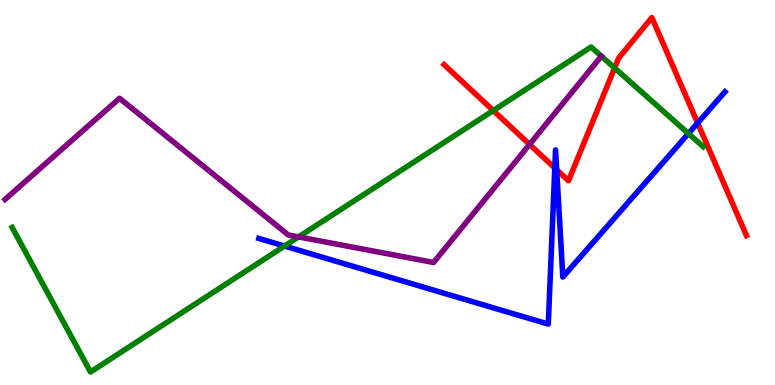[{'lines': ['blue', 'red'], 'intersections': [{'x': 7.16, 'y': 5.64}, {'x': 7.18, 'y': 5.59}, {'x': 9.0, 'y': 6.8}]}, {'lines': ['green', 'red'], 'intersections': [{'x': 6.36, 'y': 7.13}, {'x': 7.93, 'y': 8.23}]}, {'lines': ['purple', 'red'], 'intersections': [{'x': 6.83, 'y': 6.25}]}, {'lines': ['blue', 'green'], 'intersections': [{'x': 3.67, 'y': 3.61}, {'x': 8.88, 'y': 6.53}]}, {'lines': ['blue', 'purple'], 'intersections': []}, {'lines': ['green', 'purple'], 'intersections': [{'x': 3.85, 'y': 3.85}]}]